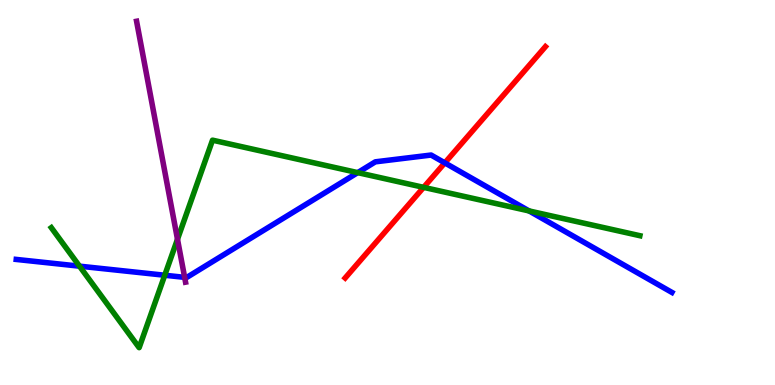[{'lines': ['blue', 'red'], 'intersections': [{'x': 5.74, 'y': 5.77}]}, {'lines': ['green', 'red'], 'intersections': [{'x': 5.47, 'y': 5.13}]}, {'lines': ['purple', 'red'], 'intersections': []}, {'lines': ['blue', 'green'], 'intersections': [{'x': 1.03, 'y': 3.09}, {'x': 2.13, 'y': 2.85}, {'x': 4.62, 'y': 5.52}, {'x': 6.83, 'y': 4.52}]}, {'lines': ['blue', 'purple'], 'intersections': [{'x': 2.38, 'y': 2.8}]}, {'lines': ['green', 'purple'], 'intersections': [{'x': 2.29, 'y': 3.79}]}]